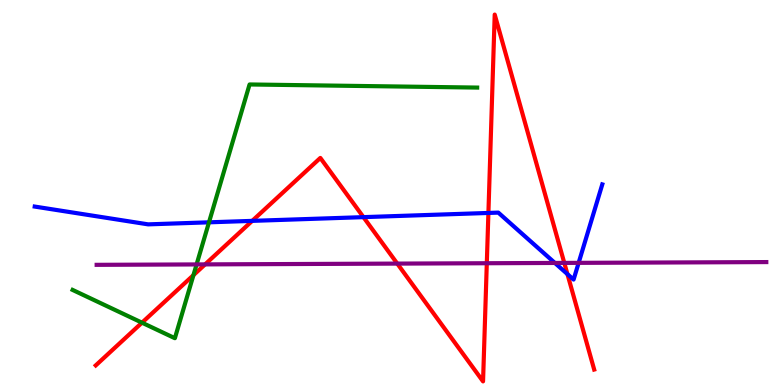[{'lines': ['blue', 'red'], 'intersections': [{'x': 3.25, 'y': 4.26}, {'x': 4.69, 'y': 4.36}, {'x': 6.3, 'y': 4.47}, {'x': 7.32, 'y': 2.88}]}, {'lines': ['green', 'red'], 'intersections': [{'x': 1.83, 'y': 1.62}, {'x': 2.5, 'y': 2.85}]}, {'lines': ['purple', 'red'], 'intersections': [{'x': 2.65, 'y': 3.13}, {'x': 5.13, 'y': 3.15}, {'x': 6.28, 'y': 3.16}, {'x': 7.28, 'y': 3.17}]}, {'lines': ['blue', 'green'], 'intersections': [{'x': 2.7, 'y': 4.23}]}, {'lines': ['blue', 'purple'], 'intersections': [{'x': 7.16, 'y': 3.17}, {'x': 7.47, 'y': 3.17}]}, {'lines': ['green', 'purple'], 'intersections': [{'x': 2.54, 'y': 3.13}]}]